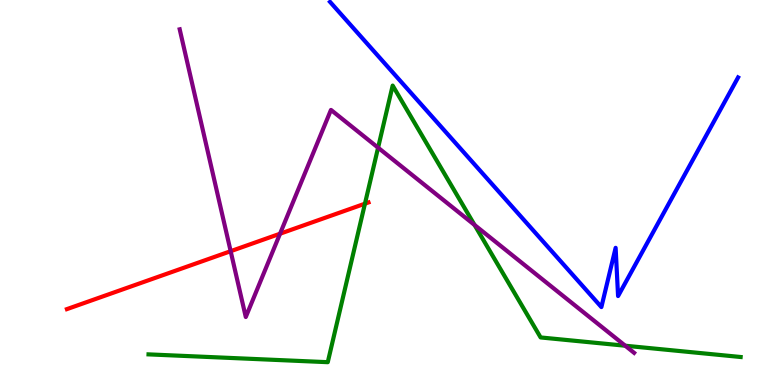[{'lines': ['blue', 'red'], 'intersections': []}, {'lines': ['green', 'red'], 'intersections': [{'x': 4.71, 'y': 4.71}]}, {'lines': ['purple', 'red'], 'intersections': [{'x': 2.98, 'y': 3.48}, {'x': 3.61, 'y': 3.93}]}, {'lines': ['blue', 'green'], 'intersections': []}, {'lines': ['blue', 'purple'], 'intersections': []}, {'lines': ['green', 'purple'], 'intersections': [{'x': 4.88, 'y': 6.16}, {'x': 6.12, 'y': 4.16}, {'x': 8.07, 'y': 1.02}]}]